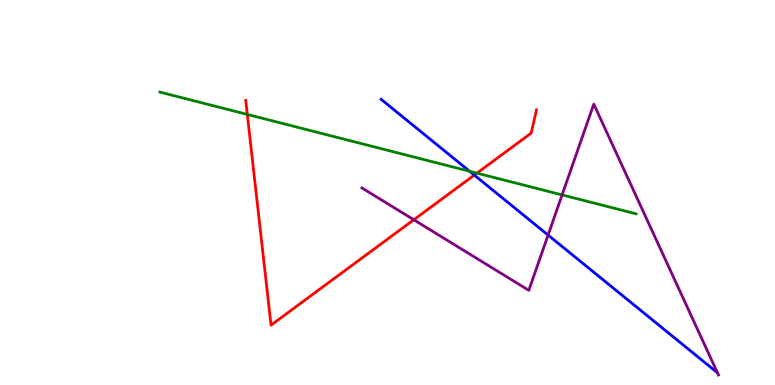[{'lines': ['blue', 'red'], 'intersections': [{'x': 6.12, 'y': 5.45}]}, {'lines': ['green', 'red'], 'intersections': [{'x': 3.19, 'y': 7.03}, {'x': 6.15, 'y': 5.5}]}, {'lines': ['purple', 'red'], 'intersections': [{'x': 5.34, 'y': 4.29}]}, {'lines': ['blue', 'green'], 'intersections': [{'x': 6.06, 'y': 5.55}]}, {'lines': ['blue', 'purple'], 'intersections': [{'x': 7.07, 'y': 3.89}]}, {'lines': ['green', 'purple'], 'intersections': [{'x': 7.25, 'y': 4.94}]}]